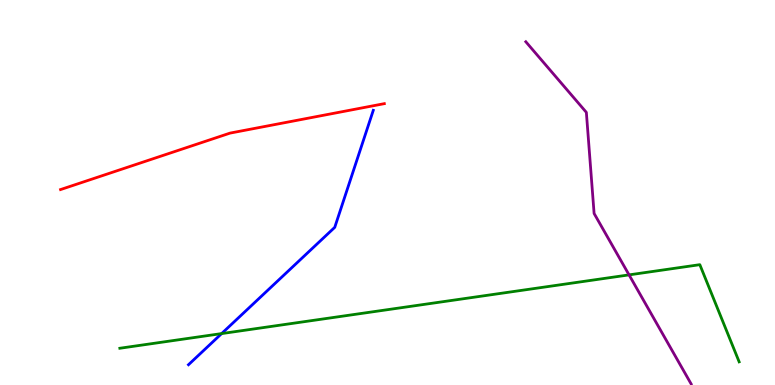[{'lines': ['blue', 'red'], 'intersections': []}, {'lines': ['green', 'red'], 'intersections': []}, {'lines': ['purple', 'red'], 'intersections': []}, {'lines': ['blue', 'green'], 'intersections': [{'x': 2.86, 'y': 1.34}]}, {'lines': ['blue', 'purple'], 'intersections': []}, {'lines': ['green', 'purple'], 'intersections': [{'x': 8.12, 'y': 2.86}]}]